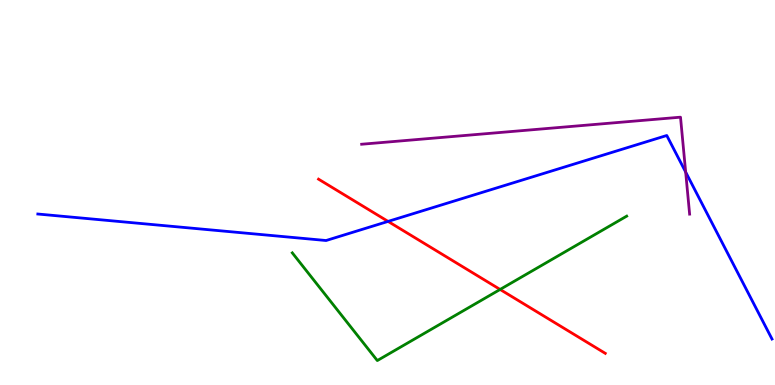[{'lines': ['blue', 'red'], 'intersections': [{'x': 5.01, 'y': 4.25}]}, {'lines': ['green', 'red'], 'intersections': [{'x': 6.45, 'y': 2.48}]}, {'lines': ['purple', 'red'], 'intersections': []}, {'lines': ['blue', 'green'], 'intersections': []}, {'lines': ['blue', 'purple'], 'intersections': [{'x': 8.85, 'y': 5.53}]}, {'lines': ['green', 'purple'], 'intersections': []}]